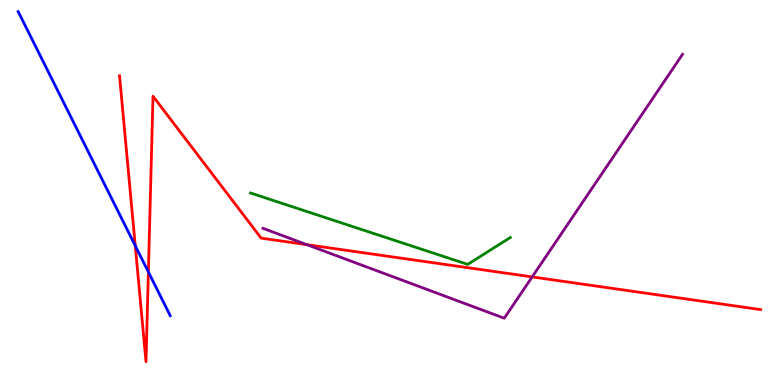[{'lines': ['blue', 'red'], 'intersections': [{'x': 1.75, 'y': 3.62}, {'x': 1.91, 'y': 2.94}]}, {'lines': ['green', 'red'], 'intersections': []}, {'lines': ['purple', 'red'], 'intersections': [{'x': 3.96, 'y': 3.65}, {'x': 6.87, 'y': 2.81}]}, {'lines': ['blue', 'green'], 'intersections': []}, {'lines': ['blue', 'purple'], 'intersections': []}, {'lines': ['green', 'purple'], 'intersections': []}]